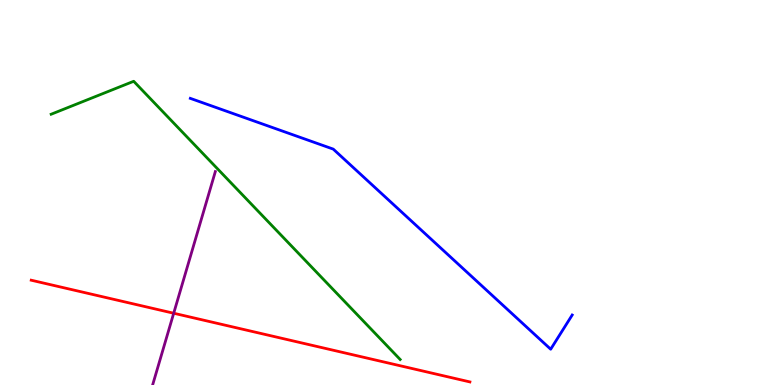[{'lines': ['blue', 'red'], 'intersections': []}, {'lines': ['green', 'red'], 'intersections': []}, {'lines': ['purple', 'red'], 'intersections': [{'x': 2.24, 'y': 1.86}]}, {'lines': ['blue', 'green'], 'intersections': []}, {'lines': ['blue', 'purple'], 'intersections': []}, {'lines': ['green', 'purple'], 'intersections': []}]